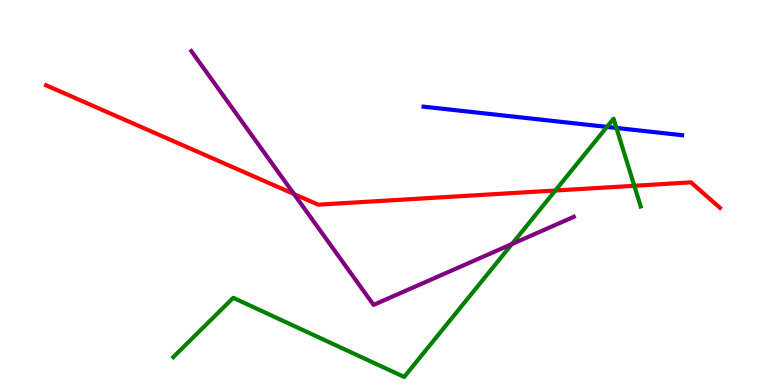[{'lines': ['blue', 'red'], 'intersections': []}, {'lines': ['green', 'red'], 'intersections': [{'x': 7.17, 'y': 5.05}, {'x': 8.18, 'y': 5.17}]}, {'lines': ['purple', 'red'], 'intersections': [{'x': 3.79, 'y': 4.96}]}, {'lines': ['blue', 'green'], 'intersections': [{'x': 7.83, 'y': 6.7}, {'x': 7.95, 'y': 6.68}]}, {'lines': ['blue', 'purple'], 'intersections': []}, {'lines': ['green', 'purple'], 'intersections': [{'x': 6.61, 'y': 3.66}]}]